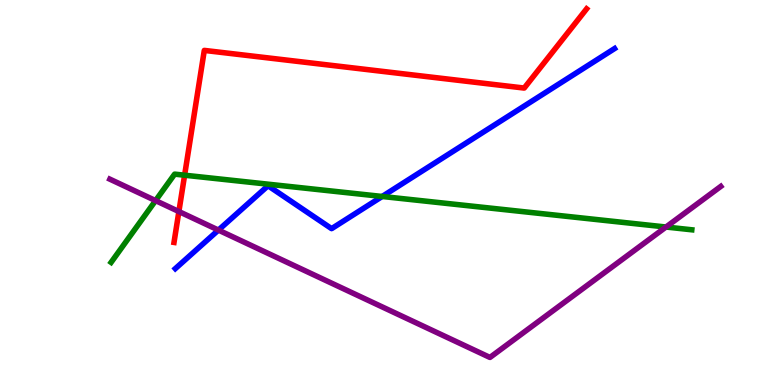[{'lines': ['blue', 'red'], 'intersections': []}, {'lines': ['green', 'red'], 'intersections': [{'x': 2.38, 'y': 5.45}]}, {'lines': ['purple', 'red'], 'intersections': [{'x': 2.31, 'y': 4.51}]}, {'lines': ['blue', 'green'], 'intersections': [{'x': 4.93, 'y': 4.9}]}, {'lines': ['blue', 'purple'], 'intersections': [{'x': 2.82, 'y': 4.02}]}, {'lines': ['green', 'purple'], 'intersections': [{'x': 2.01, 'y': 4.79}, {'x': 8.59, 'y': 4.1}]}]